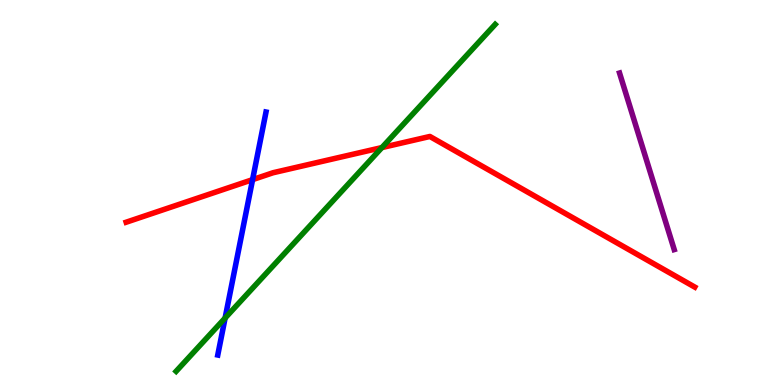[{'lines': ['blue', 'red'], 'intersections': [{'x': 3.26, 'y': 5.33}]}, {'lines': ['green', 'red'], 'intersections': [{'x': 4.93, 'y': 6.17}]}, {'lines': ['purple', 'red'], 'intersections': []}, {'lines': ['blue', 'green'], 'intersections': [{'x': 2.9, 'y': 1.74}]}, {'lines': ['blue', 'purple'], 'intersections': []}, {'lines': ['green', 'purple'], 'intersections': []}]